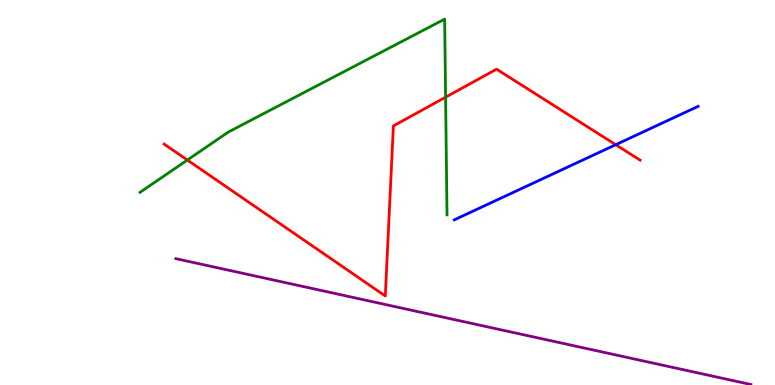[{'lines': ['blue', 'red'], 'intersections': [{'x': 7.95, 'y': 6.24}]}, {'lines': ['green', 'red'], 'intersections': [{'x': 2.42, 'y': 5.84}, {'x': 5.75, 'y': 7.48}]}, {'lines': ['purple', 'red'], 'intersections': []}, {'lines': ['blue', 'green'], 'intersections': []}, {'lines': ['blue', 'purple'], 'intersections': []}, {'lines': ['green', 'purple'], 'intersections': []}]